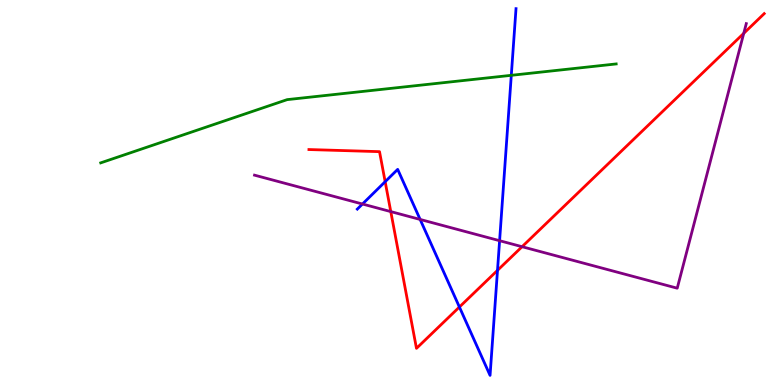[{'lines': ['blue', 'red'], 'intersections': [{'x': 4.97, 'y': 5.28}, {'x': 5.93, 'y': 2.03}, {'x': 6.42, 'y': 2.98}]}, {'lines': ['green', 'red'], 'intersections': []}, {'lines': ['purple', 'red'], 'intersections': [{'x': 5.04, 'y': 4.5}, {'x': 6.74, 'y': 3.59}, {'x': 9.6, 'y': 9.13}]}, {'lines': ['blue', 'green'], 'intersections': [{'x': 6.6, 'y': 8.04}]}, {'lines': ['blue', 'purple'], 'intersections': [{'x': 4.68, 'y': 4.7}, {'x': 5.42, 'y': 4.3}, {'x': 6.45, 'y': 3.75}]}, {'lines': ['green', 'purple'], 'intersections': []}]